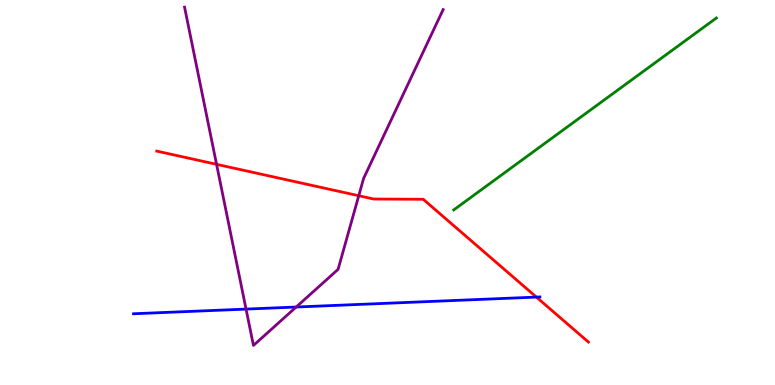[{'lines': ['blue', 'red'], 'intersections': [{'x': 6.92, 'y': 2.28}]}, {'lines': ['green', 'red'], 'intersections': []}, {'lines': ['purple', 'red'], 'intersections': [{'x': 2.79, 'y': 5.73}, {'x': 4.63, 'y': 4.92}]}, {'lines': ['blue', 'green'], 'intersections': []}, {'lines': ['blue', 'purple'], 'intersections': [{'x': 3.17, 'y': 1.97}, {'x': 3.82, 'y': 2.03}]}, {'lines': ['green', 'purple'], 'intersections': []}]